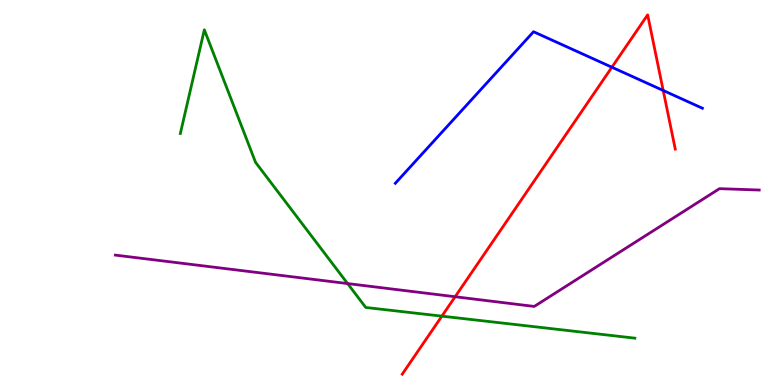[{'lines': ['blue', 'red'], 'intersections': [{'x': 7.9, 'y': 8.25}, {'x': 8.56, 'y': 7.65}]}, {'lines': ['green', 'red'], 'intersections': [{'x': 5.7, 'y': 1.79}]}, {'lines': ['purple', 'red'], 'intersections': [{'x': 5.87, 'y': 2.29}]}, {'lines': ['blue', 'green'], 'intersections': []}, {'lines': ['blue', 'purple'], 'intersections': []}, {'lines': ['green', 'purple'], 'intersections': [{'x': 4.49, 'y': 2.63}]}]